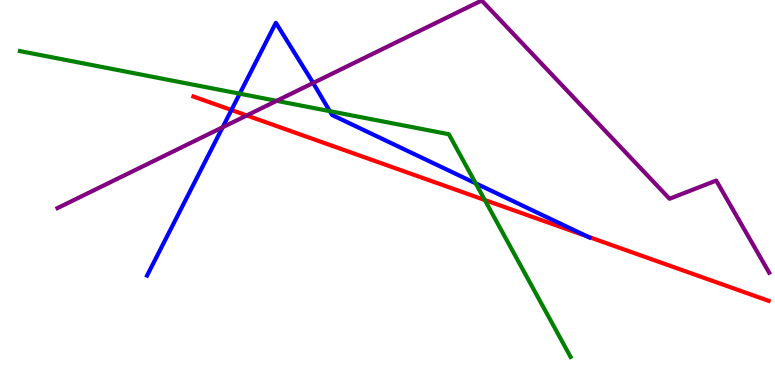[{'lines': ['blue', 'red'], 'intersections': [{'x': 2.99, 'y': 7.14}, {'x': 7.57, 'y': 3.86}]}, {'lines': ['green', 'red'], 'intersections': [{'x': 6.26, 'y': 4.8}]}, {'lines': ['purple', 'red'], 'intersections': [{'x': 3.18, 'y': 7.0}]}, {'lines': ['blue', 'green'], 'intersections': [{'x': 3.09, 'y': 7.57}, {'x': 4.26, 'y': 7.11}, {'x': 6.14, 'y': 5.24}]}, {'lines': ['blue', 'purple'], 'intersections': [{'x': 2.87, 'y': 6.69}, {'x': 4.04, 'y': 7.84}]}, {'lines': ['green', 'purple'], 'intersections': [{'x': 3.57, 'y': 7.38}]}]